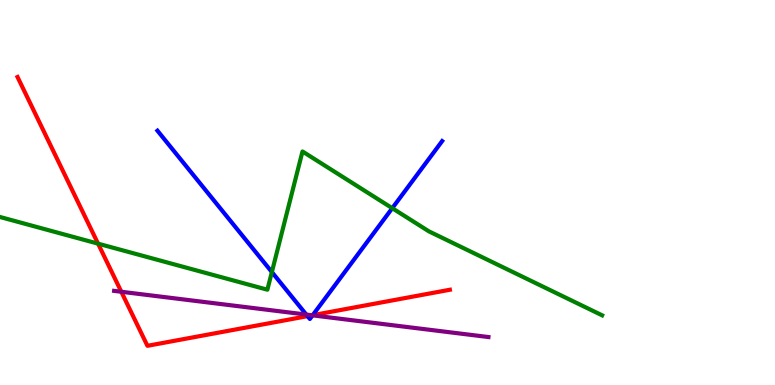[{'lines': ['blue', 'red'], 'intersections': [{'x': 3.97, 'y': 1.79}, {'x': 4.03, 'y': 1.81}]}, {'lines': ['green', 'red'], 'intersections': [{'x': 1.27, 'y': 3.67}]}, {'lines': ['purple', 'red'], 'intersections': [{'x': 1.57, 'y': 2.42}, {'x': 4.03, 'y': 1.81}]}, {'lines': ['blue', 'green'], 'intersections': [{'x': 3.51, 'y': 2.93}, {'x': 5.06, 'y': 4.59}]}, {'lines': ['blue', 'purple'], 'intersections': [{'x': 3.95, 'y': 1.83}, {'x': 4.03, 'y': 1.81}]}, {'lines': ['green', 'purple'], 'intersections': []}]